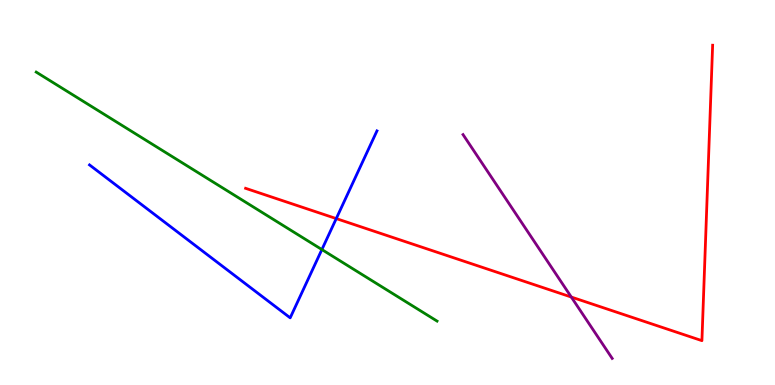[{'lines': ['blue', 'red'], 'intersections': [{'x': 4.34, 'y': 4.32}]}, {'lines': ['green', 'red'], 'intersections': []}, {'lines': ['purple', 'red'], 'intersections': [{'x': 7.37, 'y': 2.28}]}, {'lines': ['blue', 'green'], 'intersections': [{'x': 4.15, 'y': 3.52}]}, {'lines': ['blue', 'purple'], 'intersections': []}, {'lines': ['green', 'purple'], 'intersections': []}]